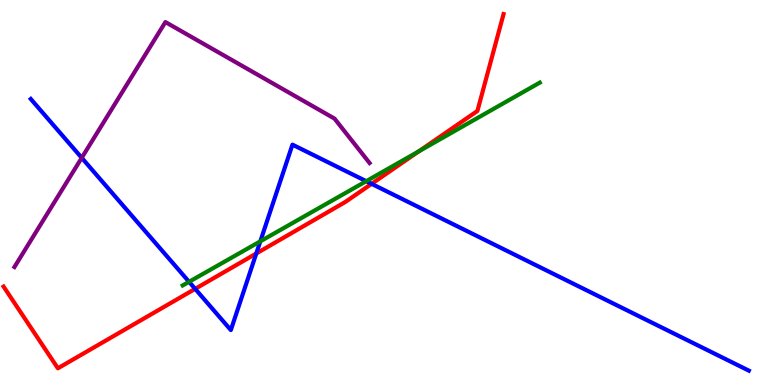[{'lines': ['blue', 'red'], 'intersections': [{'x': 2.52, 'y': 2.5}, {'x': 3.31, 'y': 3.42}, {'x': 4.79, 'y': 5.22}]}, {'lines': ['green', 'red'], 'intersections': [{'x': 5.4, 'y': 6.07}]}, {'lines': ['purple', 'red'], 'intersections': []}, {'lines': ['blue', 'green'], 'intersections': [{'x': 2.44, 'y': 2.68}, {'x': 3.36, 'y': 3.73}, {'x': 4.73, 'y': 5.29}]}, {'lines': ['blue', 'purple'], 'intersections': [{'x': 1.05, 'y': 5.9}]}, {'lines': ['green', 'purple'], 'intersections': []}]